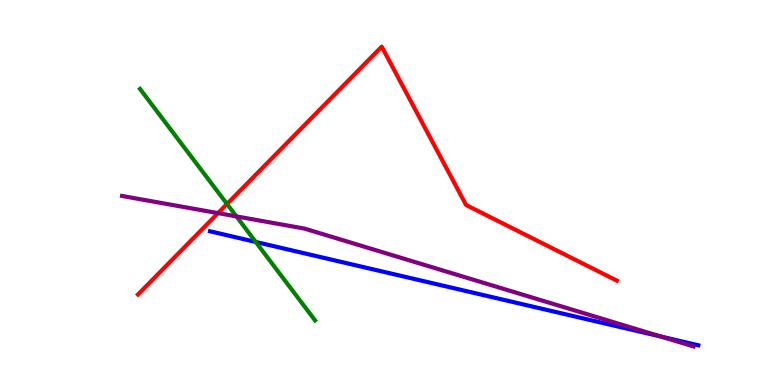[{'lines': ['blue', 'red'], 'intersections': []}, {'lines': ['green', 'red'], 'intersections': [{'x': 2.93, 'y': 4.7}]}, {'lines': ['purple', 'red'], 'intersections': [{'x': 2.81, 'y': 4.46}]}, {'lines': ['blue', 'green'], 'intersections': [{'x': 3.3, 'y': 3.72}]}, {'lines': ['blue', 'purple'], 'intersections': [{'x': 8.53, 'y': 1.26}]}, {'lines': ['green', 'purple'], 'intersections': [{'x': 3.05, 'y': 4.38}]}]